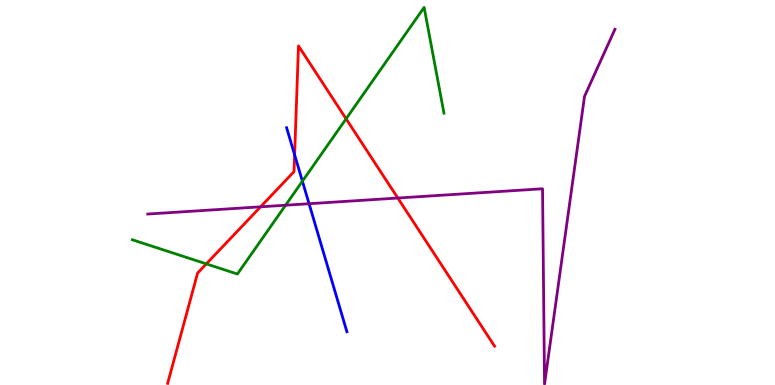[{'lines': ['blue', 'red'], 'intersections': [{'x': 3.8, 'y': 5.98}]}, {'lines': ['green', 'red'], 'intersections': [{'x': 2.66, 'y': 3.15}, {'x': 4.47, 'y': 6.91}]}, {'lines': ['purple', 'red'], 'intersections': [{'x': 3.36, 'y': 4.63}, {'x': 5.13, 'y': 4.86}]}, {'lines': ['blue', 'green'], 'intersections': [{'x': 3.9, 'y': 5.29}]}, {'lines': ['blue', 'purple'], 'intersections': [{'x': 3.99, 'y': 4.71}]}, {'lines': ['green', 'purple'], 'intersections': [{'x': 3.69, 'y': 4.67}]}]